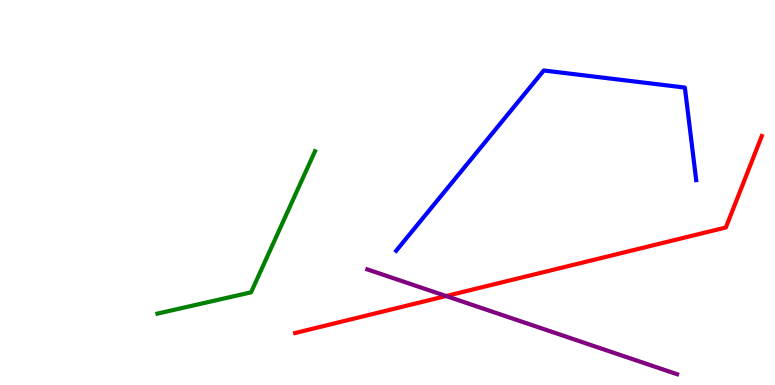[{'lines': ['blue', 'red'], 'intersections': []}, {'lines': ['green', 'red'], 'intersections': []}, {'lines': ['purple', 'red'], 'intersections': [{'x': 5.76, 'y': 2.31}]}, {'lines': ['blue', 'green'], 'intersections': []}, {'lines': ['blue', 'purple'], 'intersections': []}, {'lines': ['green', 'purple'], 'intersections': []}]